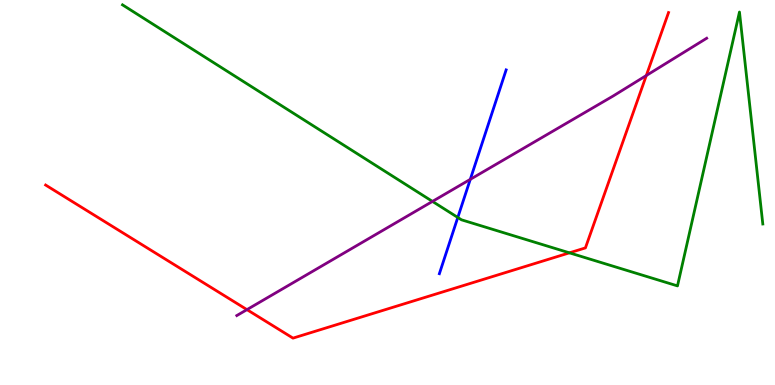[{'lines': ['blue', 'red'], 'intersections': []}, {'lines': ['green', 'red'], 'intersections': [{'x': 7.35, 'y': 3.43}]}, {'lines': ['purple', 'red'], 'intersections': [{'x': 3.19, 'y': 1.96}, {'x': 8.34, 'y': 8.04}]}, {'lines': ['blue', 'green'], 'intersections': [{'x': 5.91, 'y': 4.35}]}, {'lines': ['blue', 'purple'], 'intersections': [{'x': 6.07, 'y': 5.34}]}, {'lines': ['green', 'purple'], 'intersections': [{'x': 5.58, 'y': 4.77}]}]